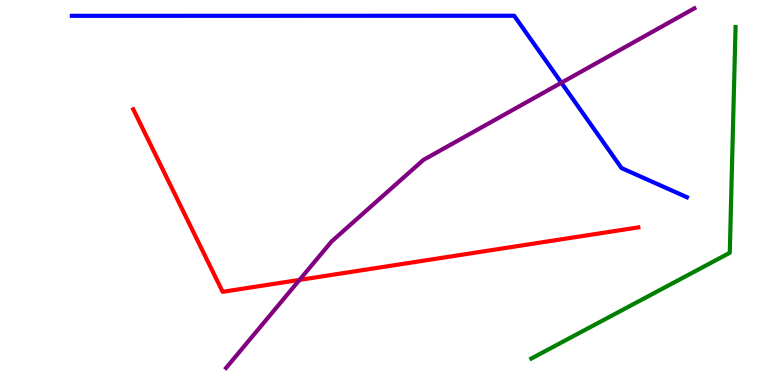[{'lines': ['blue', 'red'], 'intersections': []}, {'lines': ['green', 'red'], 'intersections': []}, {'lines': ['purple', 'red'], 'intersections': [{'x': 3.86, 'y': 2.73}]}, {'lines': ['blue', 'green'], 'intersections': []}, {'lines': ['blue', 'purple'], 'intersections': [{'x': 7.24, 'y': 7.85}]}, {'lines': ['green', 'purple'], 'intersections': []}]